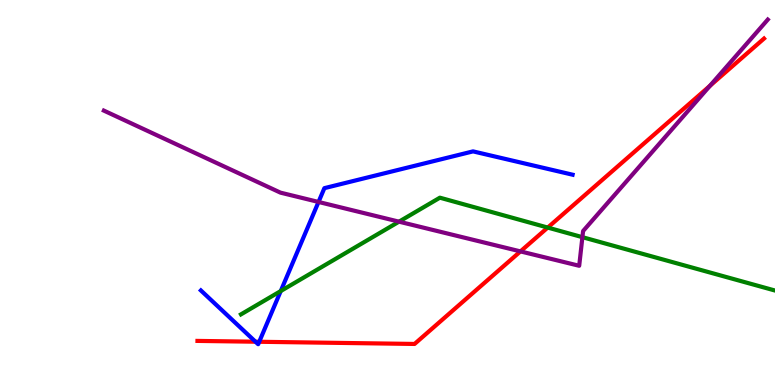[{'lines': ['blue', 'red'], 'intersections': [{'x': 3.3, 'y': 1.12}, {'x': 3.34, 'y': 1.12}]}, {'lines': ['green', 'red'], 'intersections': [{'x': 7.07, 'y': 4.09}]}, {'lines': ['purple', 'red'], 'intersections': [{'x': 6.72, 'y': 3.47}, {'x': 9.16, 'y': 7.77}]}, {'lines': ['blue', 'green'], 'intersections': [{'x': 3.62, 'y': 2.44}]}, {'lines': ['blue', 'purple'], 'intersections': [{'x': 4.11, 'y': 4.75}]}, {'lines': ['green', 'purple'], 'intersections': [{'x': 5.15, 'y': 4.24}, {'x': 7.51, 'y': 3.84}]}]